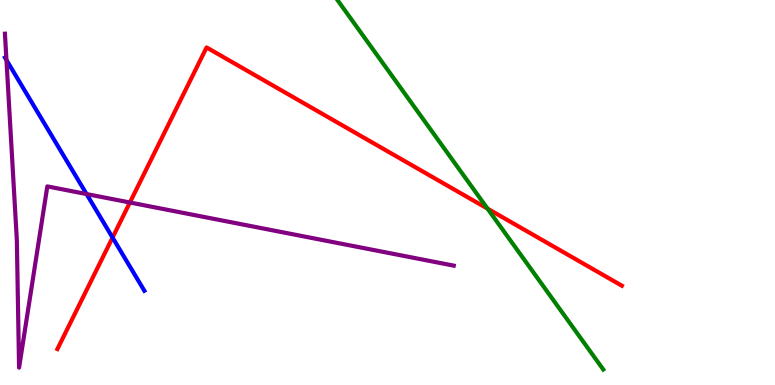[{'lines': ['blue', 'red'], 'intersections': [{'x': 1.45, 'y': 3.83}]}, {'lines': ['green', 'red'], 'intersections': [{'x': 6.29, 'y': 4.58}]}, {'lines': ['purple', 'red'], 'intersections': [{'x': 1.68, 'y': 4.74}]}, {'lines': ['blue', 'green'], 'intersections': []}, {'lines': ['blue', 'purple'], 'intersections': [{'x': 0.0832, 'y': 8.44}, {'x': 1.12, 'y': 4.96}]}, {'lines': ['green', 'purple'], 'intersections': []}]